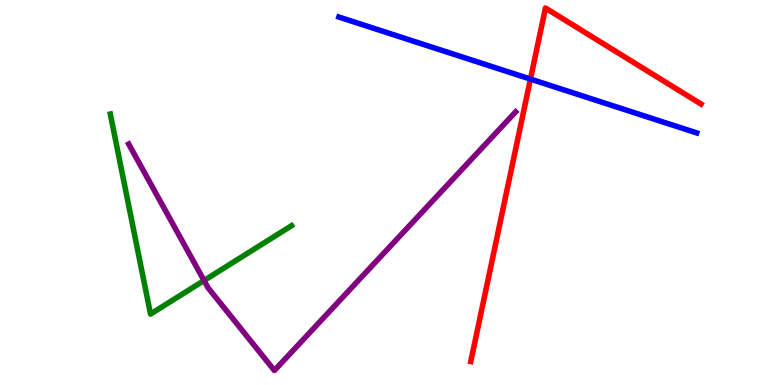[{'lines': ['blue', 'red'], 'intersections': [{'x': 6.84, 'y': 7.95}]}, {'lines': ['green', 'red'], 'intersections': []}, {'lines': ['purple', 'red'], 'intersections': []}, {'lines': ['blue', 'green'], 'intersections': []}, {'lines': ['blue', 'purple'], 'intersections': []}, {'lines': ['green', 'purple'], 'intersections': [{'x': 2.63, 'y': 2.71}]}]